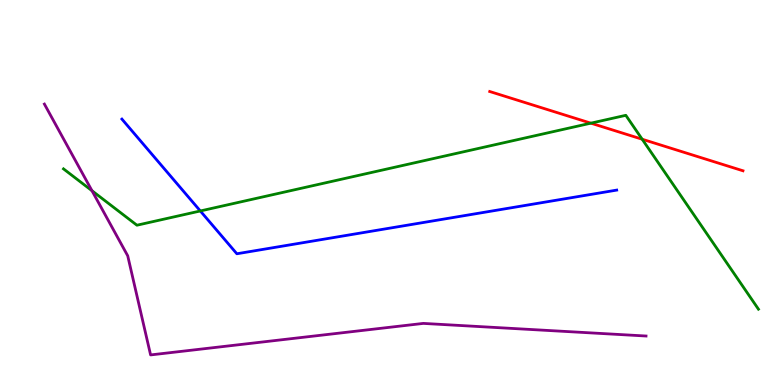[{'lines': ['blue', 'red'], 'intersections': []}, {'lines': ['green', 'red'], 'intersections': [{'x': 7.62, 'y': 6.8}, {'x': 8.29, 'y': 6.38}]}, {'lines': ['purple', 'red'], 'intersections': []}, {'lines': ['blue', 'green'], 'intersections': [{'x': 2.58, 'y': 4.52}]}, {'lines': ['blue', 'purple'], 'intersections': []}, {'lines': ['green', 'purple'], 'intersections': [{'x': 1.19, 'y': 5.05}]}]